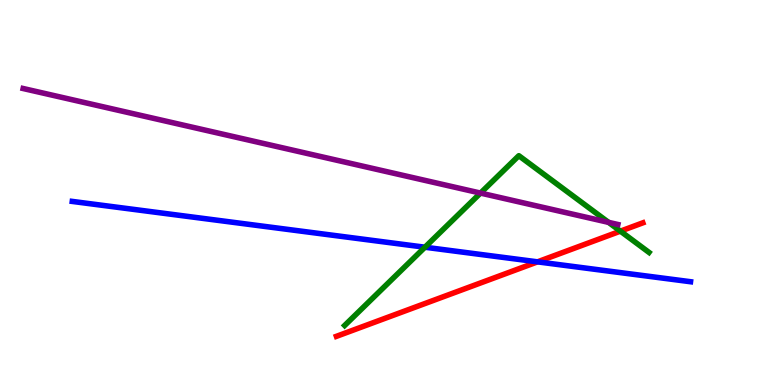[{'lines': ['blue', 'red'], 'intersections': [{'x': 6.94, 'y': 3.2}]}, {'lines': ['green', 'red'], 'intersections': [{'x': 8.01, 'y': 4.0}]}, {'lines': ['purple', 'red'], 'intersections': []}, {'lines': ['blue', 'green'], 'intersections': [{'x': 5.48, 'y': 3.58}]}, {'lines': ['blue', 'purple'], 'intersections': []}, {'lines': ['green', 'purple'], 'intersections': [{'x': 6.2, 'y': 4.98}, {'x': 7.85, 'y': 4.22}]}]